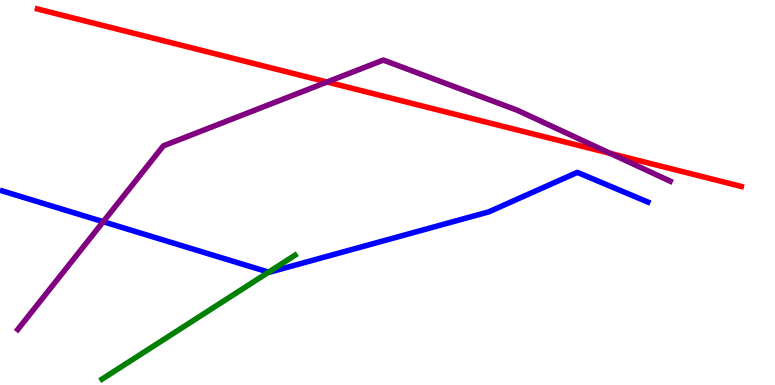[{'lines': ['blue', 'red'], 'intersections': []}, {'lines': ['green', 'red'], 'intersections': []}, {'lines': ['purple', 'red'], 'intersections': [{'x': 4.22, 'y': 7.87}, {'x': 7.88, 'y': 6.01}]}, {'lines': ['blue', 'green'], 'intersections': [{'x': 3.47, 'y': 2.93}]}, {'lines': ['blue', 'purple'], 'intersections': [{'x': 1.33, 'y': 4.24}]}, {'lines': ['green', 'purple'], 'intersections': []}]